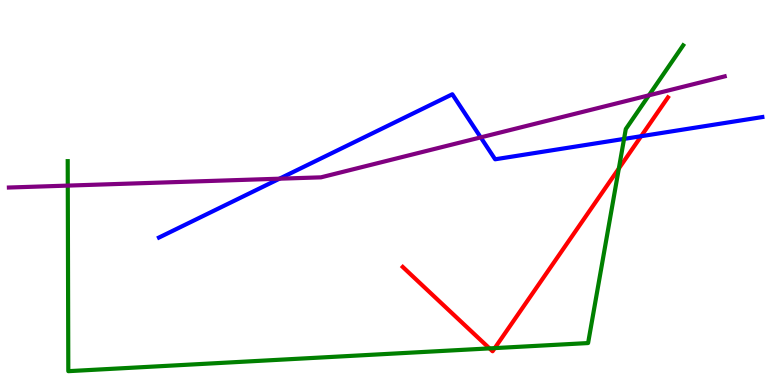[{'lines': ['blue', 'red'], 'intersections': [{'x': 8.27, 'y': 6.46}]}, {'lines': ['green', 'red'], 'intersections': [{'x': 6.32, 'y': 0.951}, {'x': 6.38, 'y': 0.958}, {'x': 7.99, 'y': 5.62}]}, {'lines': ['purple', 'red'], 'intersections': []}, {'lines': ['blue', 'green'], 'intersections': [{'x': 8.05, 'y': 6.39}]}, {'lines': ['blue', 'purple'], 'intersections': [{'x': 3.61, 'y': 5.36}, {'x': 6.2, 'y': 6.43}]}, {'lines': ['green', 'purple'], 'intersections': [{'x': 0.875, 'y': 5.18}, {'x': 8.37, 'y': 7.52}]}]